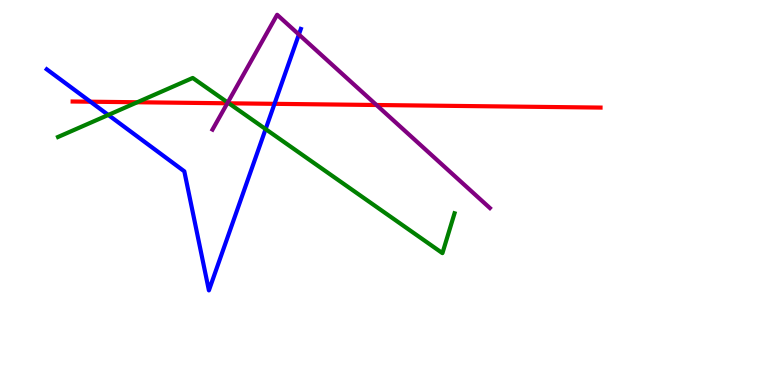[{'lines': ['blue', 'red'], 'intersections': [{'x': 1.17, 'y': 7.36}, {'x': 3.54, 'y': 7.3}]}, {'lines': ['green', 'red'], 'intersections': [{'x': 1.77, 'y': 7.34}, {'x': 2.95, 'y': 7.32}]}, {'lines': ['purple', 'red'], 'intersections': [{'x': 2.93, 'y': 7.32}, {'x': 4.86, 'y': 7.27}]}, {'lines': ['blue', 'green'], 'intersections': [{'x': 1.4, 'y': 7.01}, {'x': 3.43, 'y': 6.65}]}, {'lines': ['blue', 'purple'], 'intersections': [{'x': 3.86, 'y': 9.1}]}, {'lines': ['green', 'purple'], 'intersections': [{'x': 2.94, 'y': 7.34}]}]